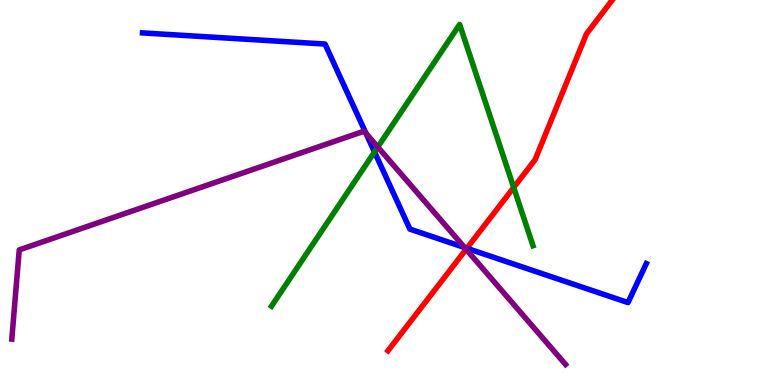[{'lines': ['blue', 'red'], 'intersections': [{'x': 6.02, 'y': 3.55}]}, {'lines': ['green', 'red'], 'intersections': [{'x': 6.63, 'y': 5.13}]}, {'lines': ['purple', 'red'], 'intersections': [{'x': 6.01, 'y': 3.52}]}, {'lines': ['blue', 'green'], 'intersections': [{'x': 4.83, 'y': 6.05}]}, {'lines': ['blue', 'purple'], 'intersections': [{'x': 4.72, 'y': 6.54}, {'x': 5.99, 'y': 3.57}]}, {'lines': ['green', 'purple'], 'intersections': [{'x': 4.87, 'y': 6.18}]}]